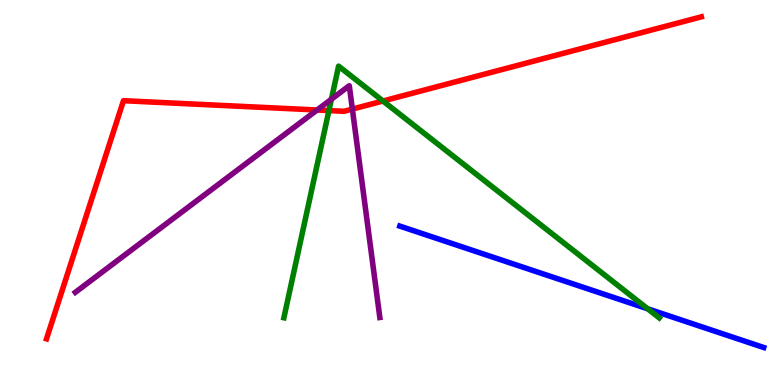[{'lines': ['blue', 'red'], 'intersections': []}, {'lines': ['green', 'red'], 'intersections': [{'x': 4.24, 'y': 7.13}, {'x': 4.94, 'y': 7.38}]}, {'lines': ['purple', 'red'], 'intersections': [{'x': 4.09, 'y': 7.14}, {'x': 4.55, 'y': 7.17}]}, {'lines': ['blue', 'green'], 'intersections': [{'x': 8.36, 'y': 1.98}]}, {'lines': ['blue', 'purple'], 'intersections': []}, {'lines': ['green', 'purple'], 'intersections': [{'x': 4.28, 'y': 7.42}]}]